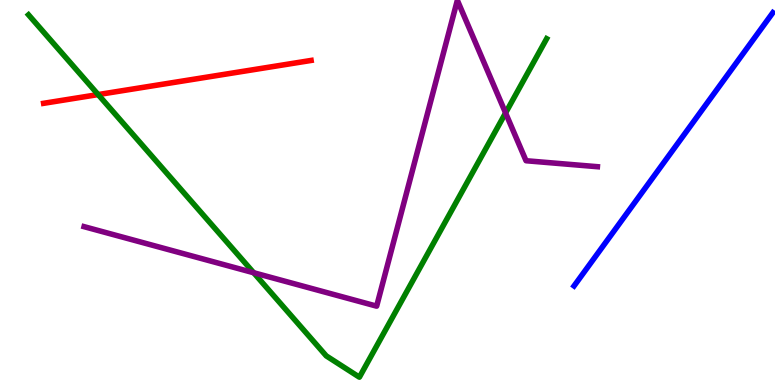[{'lines': ['blue', 'red'], 'intersections': []}, {'lines': ['green', 'red'], 'intersections': [{'x': 1.27, 'y': 7.54}]}, {'lines': ['purple', 'red'], 'intersections': []}, {'lines': ['blue', 'green'], 'intersections': []}, {'lines': ['blue', 'purple'], 'intersections': []}, {'lines': ['green', 'purple'], 'intersections': [{'x': 3.27, 'y': 2.92}, {'x': 6.52, 'y': 7.07}]}]